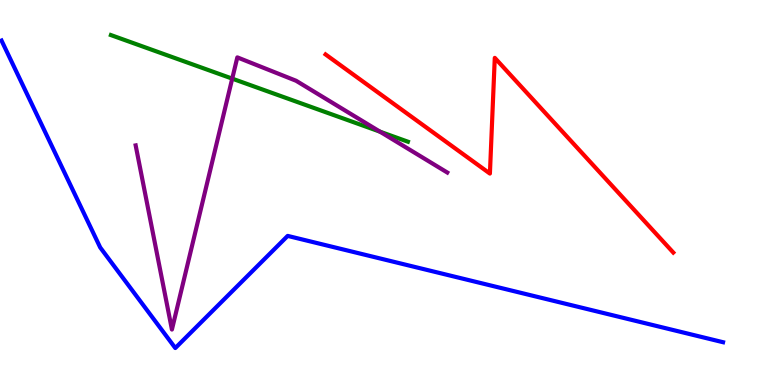[{'lines': ['blue', 'red'], 'intersections': []}, {'lines': ['green', 'red'], 'intersections': []}, {'lines': ['purple', 'red'], 'intersections': []}, {'lines': ['blue', 'green'], 'intersections': []}, {'lines': ['blue', 'purple'], 'intersections': []}, {'lines': ['green', 'purple'], 'intersections': [{'x': 3.0, 'y': 7.96}, {'x': 4.9, 'y': 6.58}]}]